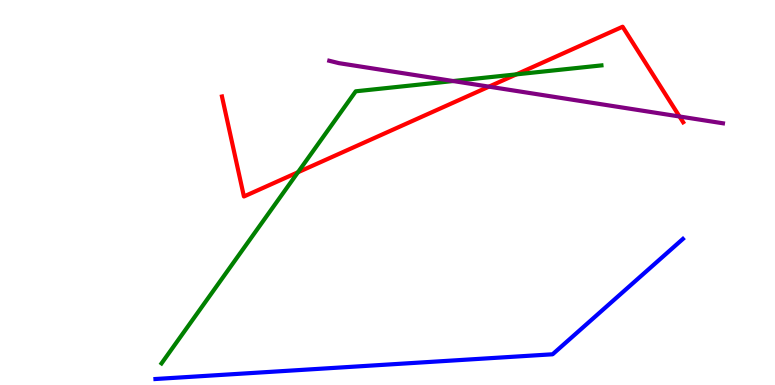[{'lines': ['blue', 'red'], 'intersections': []}, {'lines': ['green', 'red'], 'intersections': [{'x': 3.84, 'y': 5.53}, {'x': 6.66, 'y': 8.07}]}, {'lines': ['purple', 'red'], 'intersections': [{'x': 6.31, 'y': 7.75}, {'x': 8.77, 'y': 6.97}]}, {'lines': ['blue', 'green'], 'intersections': []}, {'lines': ['blue', 'purple'], 'intersections': []}, {'lines': ['green', 'purple'], 'intersections': [{'x': 5.85, 'y': 7.9}]}]